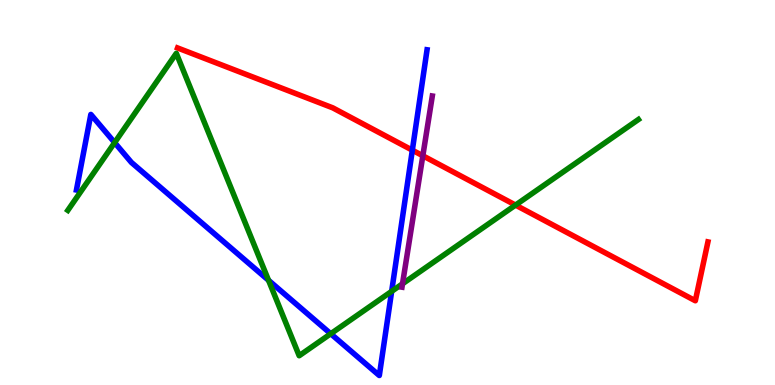[{'lines': ['blue', 'red'], 'intersections': [{'x': 5.32, 'y': 6.1}]}, {'lines': ['green', 'red'], 'intersections': [{'x': 6.65, 'y': 4.67}]}, {'lines': ['purple', 'red'], 'intersections': [{'x': 5.46, 'y': 5.95}]}, {'lines': ['blue', 'green'], 'intersections': [{'x': 1.48, 'y': 6.3}, {'x': 3.47, 'y': 2.72}, {'x': 4.27, 'y': 1.33}, {'x': 5.05, 'y': 2.43}]}, {'lines': ['blue', 'purple'], 'intersections': []}, {'lines': ['green', 'purple'], 'intersections': [{'x': 5.19, 'y': 2.63}]}]